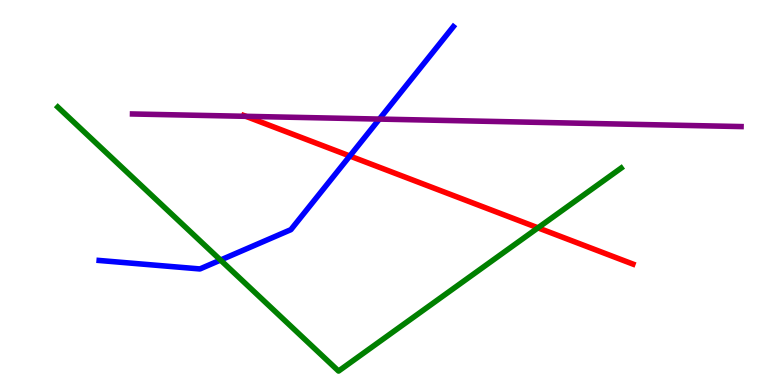[{'lines': ['blue', 'red'], 'intersections': [{'x': 4.51, 'y': 5.95}]}, {'lines': ['green', 'red'], 'intersections': [{'x': 6.94, 'y': 4.08}]}, {'lines': ['purple', 'red'], 'intersections': [{'x': 3.17, 'y': 6.98}]}, {'lines': ['blue', 'green'], 'intersections': [{'x': 2.85, 'y': 3.25}]}, {'lines': ['blue', 'purple'], 'intersections': [{'x': 4.9, 'y': 6.91}]}, {'lines': ['green', 'purple'], 'intersections': []}]